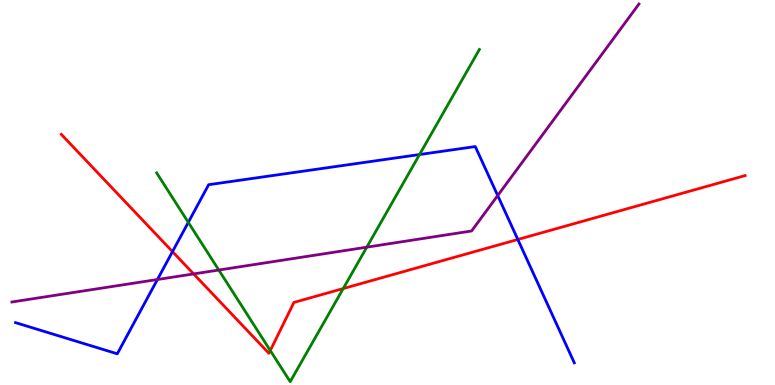[{'lines': ['blue', 'red'], 'intersections': [{'x': 2.23, 'y': 3.46}, {'x': 6.68, 'y': 3.78}]}, {'lines': ['green', 'red'], 'intersections': [{'x': 3.49, 'y': 0.895}, {'x': 4.43, 'y': 2.5}]}, {'lines': ['purple', 'red'], 'intersections': [{'x': 2.5, 'y': 2.89}]}, {'lines': ['blue', 'green'], 'intersections': [{'x': 2.43, 'y': 4.22}, {'x': 5.41, 'y': 5.99}]}, {'lines': ['blue', 'purple'], 'intersections': [{'x': 2.03, 'y': 2.74}, {'x': 6.42, 'y': 4.92}]}, {'lines': ['green', 'purple'], 'intersections': [{'x': 2.82, 'y': 2.99}, {'x': 4.73, 'y': 3.58}]}]